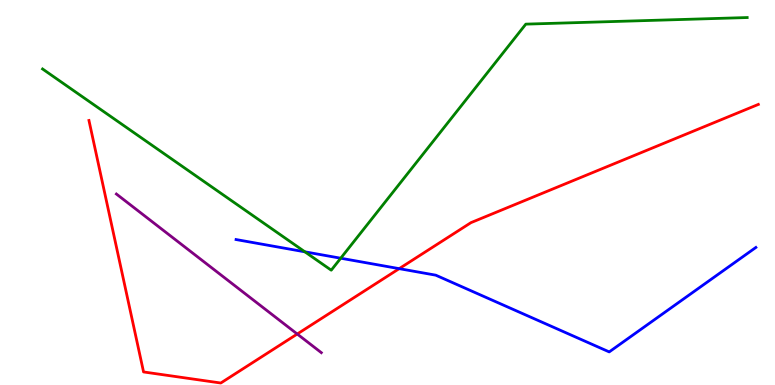[{'lines': ['blue', 'red'], 'intersections': [{'x': 5.15, 'y': 3.02}]}, {'lines': ['green', 'red'], 'intersections': []}, {'lines': ['purple', 'red'], 'intersections': [{'x': 3.84, 'y': 1.32}]}, {'lines': ['blue', 'green'], 'intersections': [{'x': 3.93, 'y': 3.46}, {'x': 4.4, 'y': 3.29}]}, {'lines': ['blue', 'purple'], 'intersections': []}, {'lines': ['green', 'purple'], 'intersections': []}]